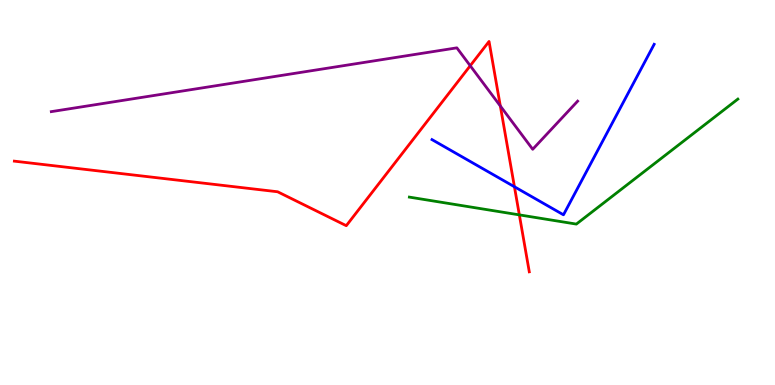[{'lines': ['blue', 'red'], 'intersections': [{'x': 6.64, 'y': 5.15}]}, {'lines': ['green', 'red'], 'intersections': [{'x': 6.7, 'y': 4.42}]}, {'lines': ['purple', 'red'], 'intersections': [{'x': 6.07, 'y': 8.29}, {'x': 6.46, 'y': 7.25}]}, {'lines': ['blue', 'green'], 'intersections': []}, {'lines': ['blue', 'purple'], 'intersections': []}, {'lines': ['green', 'purple'], 'intersections': []}]